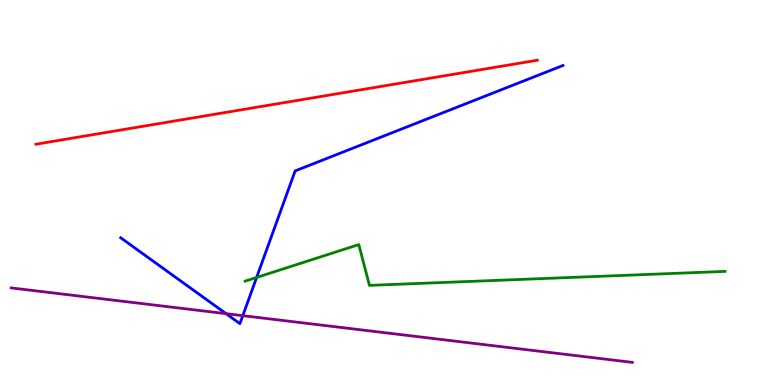[{'lines': ['blue', 'red'], 'intersections': []}, {'lines': ['green', 'red'], 'intersections': []}, {'lines': ['purple', 'red'], 'intersections': []}, {'lines': ['blue', 'green'], 'intersections': [{'x': 3.31, 'y': 2.79}]}, {'lines': ['blue', 'purple'], 'intersections': [{'x': 2.92, 'y': 1.85}, {'x': 3.13, 'y': 1.8}]}, {'lines': ['green', 'purple'], 'intersections': []}]